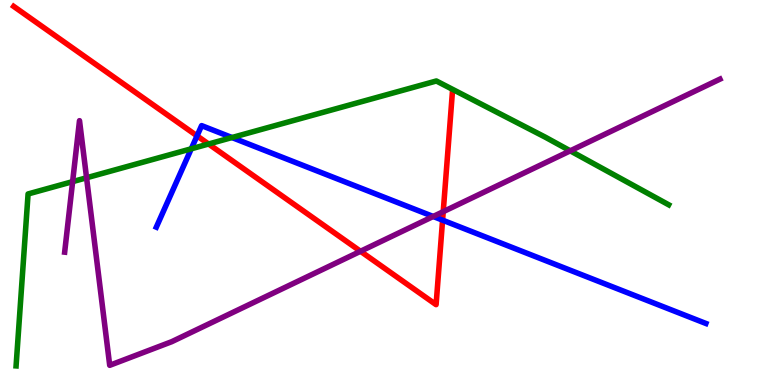[{'lines': ['blue', 'red'], 'intersections': [{'x': 2.54, 'y': 6.47}, {'x': 5.71, 'y': 4.28}]}, {'lines': ['green', 'red'], 'intersections': [{'x': 2.69, 'y': 6.26}]}, {'lines': ['purple', 'red'], 'intersections': [{'x': 4.65, 'y': 3.47}, {'x': 5.72, 'y': 4.5}]}, {'lines': ['blue', 'green'], 'intersections': [{'x': 2.47, 'y': 6.14}, {'x': 2.99, 'y': 6.43}]}, {'lines': ['blue', 'purple'], 'intersections': [{'x': 5.59, 'y': 4.38}]}, {'lines': ['green', 'purple'], 'intersections': [{'x': 0.937, 'y': 5.28}, {'x': 1.12, 'y': 5.38}, {'x': 7.36, 'y': 6.08}]}]